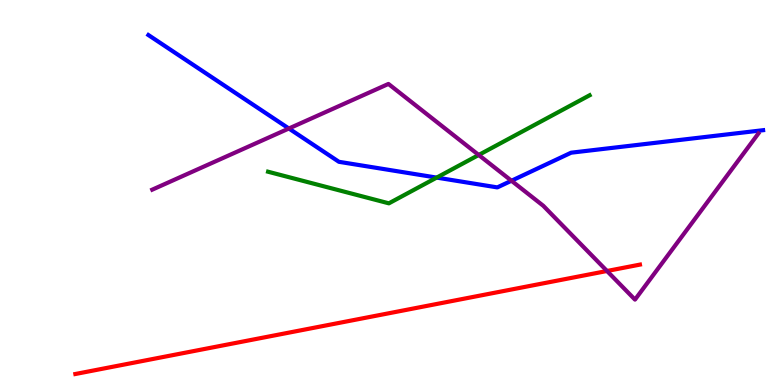[{'lines': ['blue', 'red'], 'intersections': []}, {'lines': ['green', 'red'], 'intersections': []}, {'lines': ['purple', 'red'], 'intersections': [{'x': 7.83, 'y': 2.96}]}, {'lines': ['blue', 'green'], 'intersections': [{'x': 5.63, 'y': 5.39}]}, {'lines': ['blue', 'purple'], 'intersections': [{'x': 3.73, 'y': 6.66}, {'x': 6.6, 'y': 5.31}]}, {'lines': ['green', 'purple'], 'intersections': [{'x': 6.18, 'y': 5.97}]}]